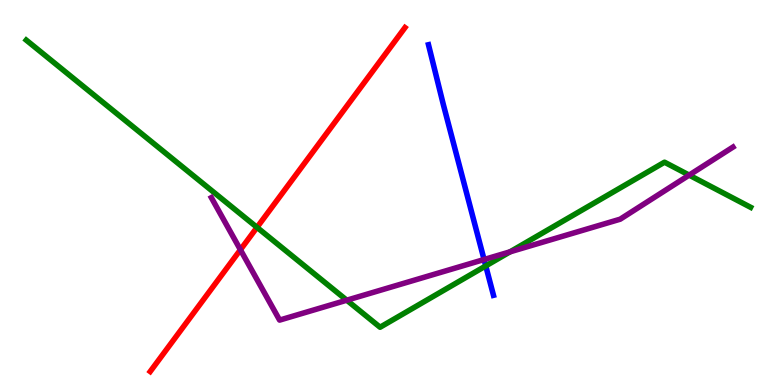[{'lines': ['blue', 'red'], 'intersections': []}, {'lines': ['green', 'red'], 'intersections': [{'x': 3.32, 'y': 4.09}]}, {'lines': ['purple', 'red'], 'intersections': [{'x': 3.1, 'y': 3.51}]}, {'lines': ['blue', 'green'], 'intersections': [{'x': 6.27, 'y': 3.09}]}, {'lines': ['blue', 'purple'], 'intersections': [{'x': 6.25, 'y': 3.26}]}, {'lines': ['green', 'purple'], 'intersections': [{'x': 4.47, 'y': 2.2}, {'x': 6.58, 'y': 3.46}, {'x': 8.89, 'y': 5.45}]}]